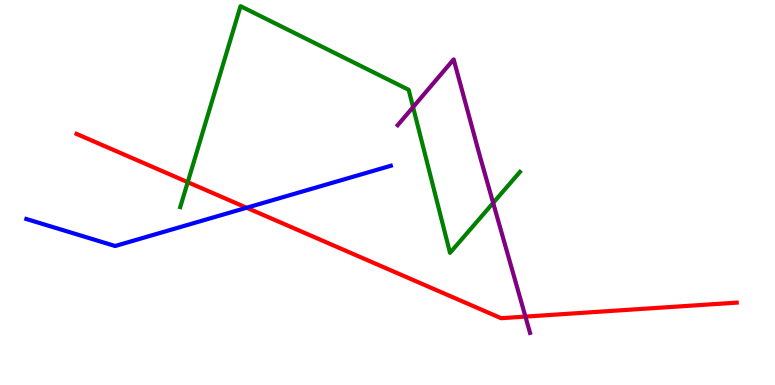[{'lines': ['blue', 'red'], 'intersections': [{'x': 3.18, 'y': 4.6}]}, {'lines': ['green', 'red'], 'intersections': [{'x': 2.42, 'y': 5.27}]}, {'lines': ['purple', 'red'], 'intersections': [{'x': 6.78, 'y': 1.78}]}, {'lines': ['blue', 'green'], 'intersections': []}, {'lines': ['blue', 'purple'], 'intersections': []}, {'lines': ['green', 'purple'], 'intersections': [{'x': 5.33, 'y': 7.22}, {'x': 6.36, 'y': 4.73}]}]